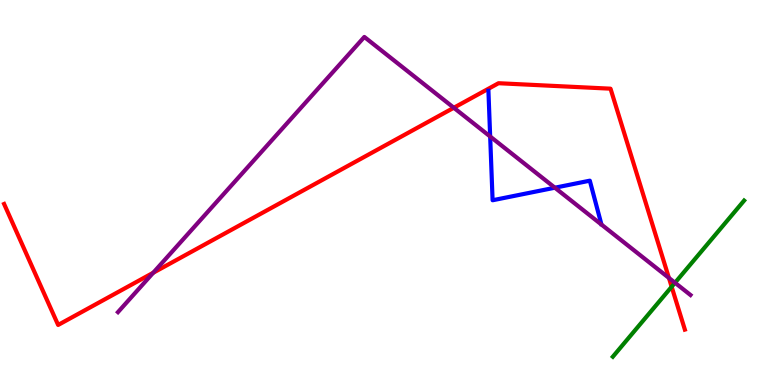[{'lines': ['blue', 'red'], 'intersections': []}, {'lines': ['green', 'red'], 'intersections': [{'x': 8.67, 'y': 2.55}]}, {'lines': ['purple', 'red'], 'intersections': [{'x': 1.98, 'y': 2.92}, {'x': 5.86, 'y': 7.2}, {'x': 8.63, 'y': 2.78}]}, {'lines': ['blue', 'green'], 'intersections': []}, {'lines': ['blue', 'purple'], 'intersections': [{'x': 6.32, 'y': 6.45}, {'x': 7.16, 'y': 5.12}]}, {'lines': ['green', 'purple'], 'intersections': [{'x': 8.71, 'y': 2.66}]}]